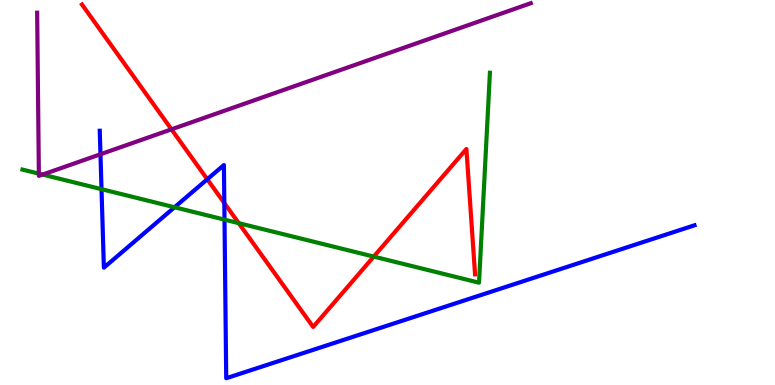[{'lines': ['blue', 'red'], 'intersections': [{'x': 2.67, 'y': 5.34}, {'x': 2.89, 'y': 4.73}]}, {'lines': ['green', 'red'], 'intersections': [{'x': 3.08, 'y': 4.2}, {'x': 4.82, 'y': 3.33}]}, {'lines': ['purple', 'red'], 'intersections': [{'x': 2.21, 'y': 6.64}]}, {'lines': ['blue', 'green'], 'intersections': [{'x': 1.31, 'y': 5.09}, {'x': 2.25, 'y': 4.62}, {'x': 2.9, 'y': 4.3}]}, {'lines': ['blue', 'purple'], 'intersections': [{'x': 1.3, 'y': 5.99}]}, {'lines': ['green', 'purple'], 'intersections': [{'x': 0.501, 'y': 5.49}, {'x': 0.55, 'y': 5.47}]}]